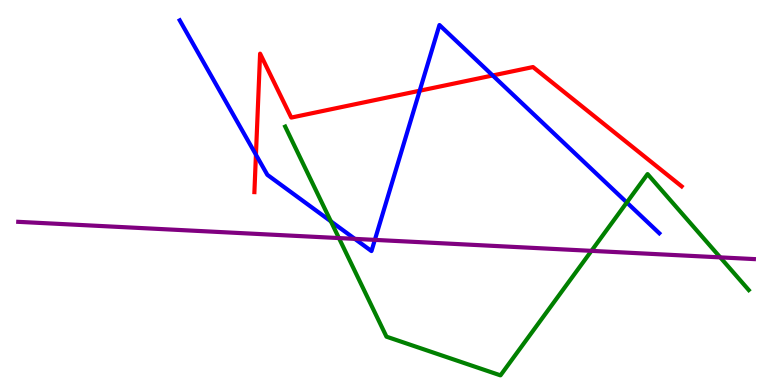[{'lines': ['blue', 'red'], 'intersections': [{'x': 3.3, 'y': 5.98}, {'x': 5.42, 'y': 7.64}, {'x': 6.36, 'y': 8.04}]}, {'lines': ['green', 'red'], 'intersections': []}, {'lines': ['purple', 'red'], 'intersections': []}, {'lines': ['blue', 'green'], 'intersections': [{'x': 4.27, 'y': 4.25}, {'x': 8.09, 'y': 4.74}]}, {'lines': ['blue', 'purple'], 'intersections': [{'x': 4.58, 'y': 3.8}, {'x': 4.84, 'y': 3.77}]}, {'lines': ['green', 'purple'], 'intersections': [{'x': 4.37, 'y': 3.82}, {'x': 7.63, 'y': 3.48}, {'x': 9.29, 'y': 3.32}]}]